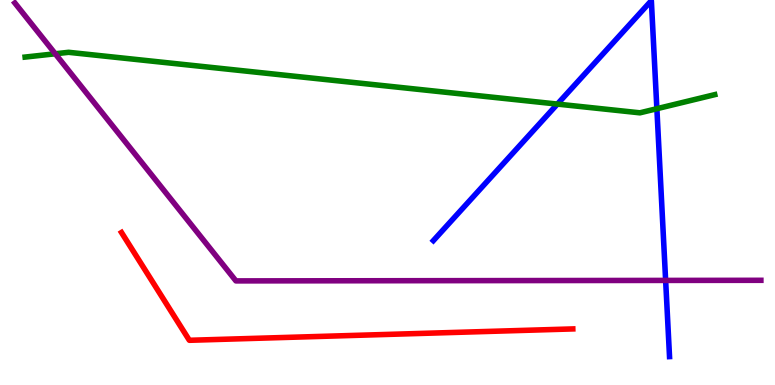[{'lines': ['blue', 'red'], 'intersections': []}, {'lines': ['green', 'red'], 'intersections': []}, {'lines': ['purple', 'red'], 'intersections': []}, {'lines': ['blue', 'green'], 'intersections': [{'x': 7.19, 'y': 7.3}, {'x': 8.48, 'y': 7.18}]}, {'lines': ['blue', 'purple'], 'intersections': [{'x': 8.59, 'y': 2.72}]}, {'lines': ['green', 'purple'], 'intersections': [{'x': 0.713, 'y': 8.6}]}]